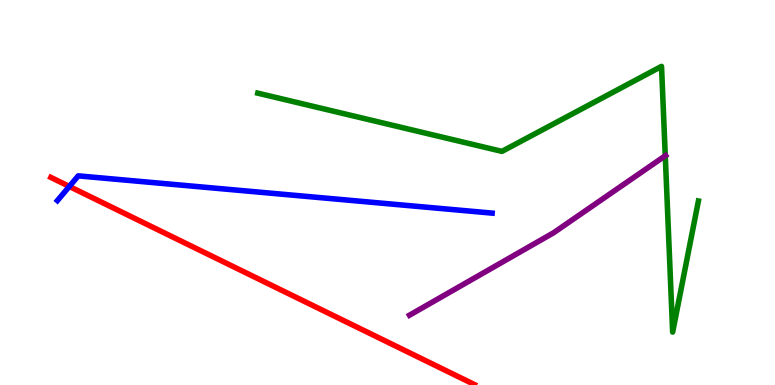[{'lines': ['blue', 'red'], 'intersections': [{'x': 0.895, 'y': 5.16}]}, {'lines': ['green', 'red'], 'intersections': []}, {'lines': ['purple', 'red'], 'intersections': []}, {'lines': ['blue', 'green'], 'intersections': []}, {'lines': ['blue', 'purple'], 'intersections': []}, {'lines': ['green', 'purple'], 'intersections': [{'x': 8.58, 'y': 5.95}]}]